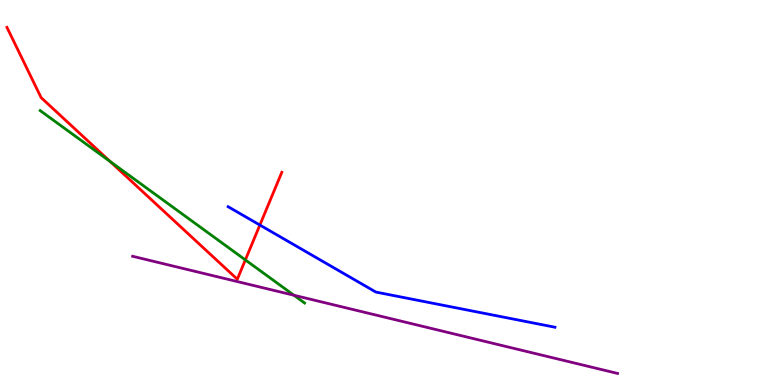[{'lines': ['blue', 'red'], 'intersections': [{'x': 3.35, 'y': 4.15}]}, {'lines': ['green', 'red'], 'intersections': [{'x': 1.42, 'y': 5.81}, {'x': 3.17, 'y': 3.25}]}, {'lines': ['purple', 'red'], 'intersections': []}, {'lines': ['blue', 'green'], 'intersections': []}, {'lines': ['blue', 'purple'], 'intersections': []}, {'lines': ['green', 'purple'], 'intersections': [{'x': 3.79, 'y': 2.33}]}]